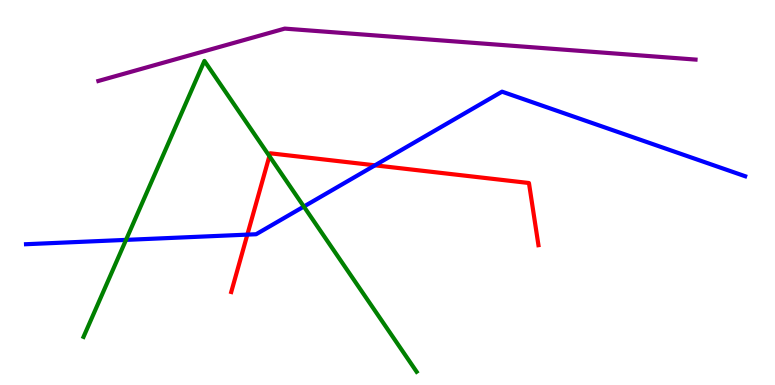[{'lines': ['blue', 'red'], 'intersections': [{'x': 3.19, 'y': 3.91}, {'x': 4.84, 'y': 5.71}]}, {'lines': ['green', 'red'], 'intersections': [{'x': 3.48, 'y': 5.95}]}, {'lines': ['purple', 'red'], 'intersections': []}, {'lines': ['blue', 'green'], 'intersections': [{'x': 1.63, 'y': 3.77}, {'x': 3.92, 'y': 4.63}]}, {'lines': ['blue', 'purple'], 'intersections': []}, {'lines': ['green', 'purple'], 'intersections': []}]